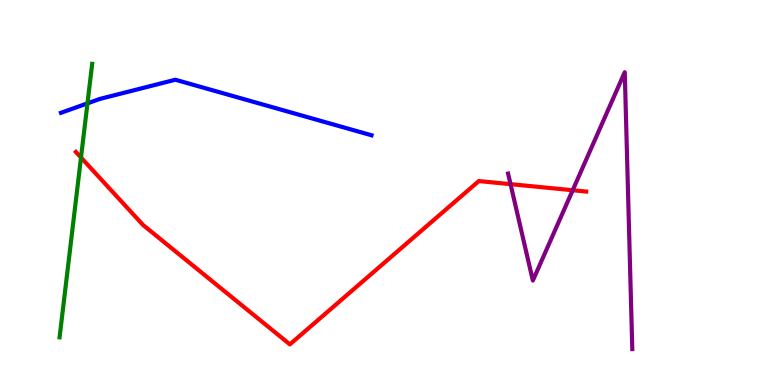[{'lines': ['blue', 'red'], 'intersections': []}, {'lines': ['green', 'red'], 'intersections': [{'x': 1.05, 'y': 5.91}]}, {'lines': ['purple', 'red'], 'intersections': [{'x': 6.59, 'y': 5.22}, {'x': 7.39, 'y': 5.06}]}, {'lines': ['blue', 'green'], 'intersections': [{'x': 1.13, 'y': 7.32}]}, {'lines': ['blue', 'purple'], 'intersections': []}, {'lines': ['green', 'purple'], 'intersections': []}]